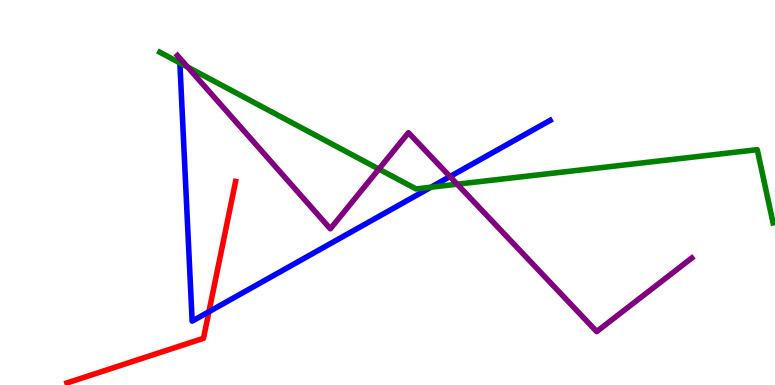[{'lines': ['blue', 'red'], 'intersections': [{'x': 2.7, 'y': 1.9}]}, {'lines': ['green', 'red'], 'intersections': []}, {'lines': ['purple', 'red'], 'intersections': []}, {'lines': ['blue', 'green'], 'intersections': [{'x': 2.32, 'y': 8.37}, {'x': 5.56, 'y': 5.14}]}, {'lines': ['blue', 'purple'], 'intersections': [{'x': 5.81, 'y': 5.41}]}, {'lines': ['green', 'purple'], 'intersections': [{'x': 2.42, 'y': 8.26}, {'x': 4.89, 'y': 5.61}, {'x': 5.9, 'y': 5.22}]}]